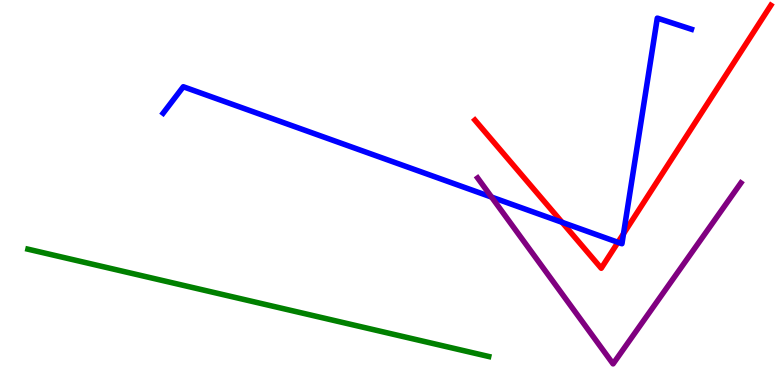[{'lines': ['blue', 'red'], 'intersections': [{'x': 7.25, 'y': 4.23}, {'x': 7.97, 'y': 3.71}, {'x': 8.05, 'y': 3.93}]}, {'lines': ['green', 'red'], 'intersections': []}, {'lines': ['purple', 'red'], 'intersections': []}, {'lines': ['blue', 'green'], 'intersections': []}, {'lines': ['blue', 'purple'], 'intersections': [{'x': 6.34, 'y': 4.88}]}, {'lines': ['green', 'purple'], 'intersections': []}]